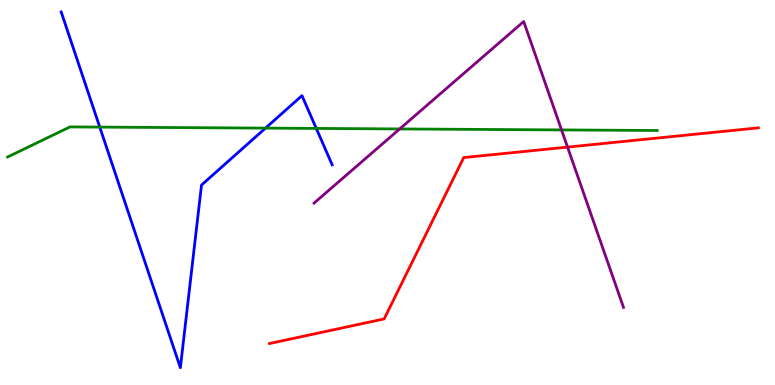[{'lines': ['blue', 'red'], 'intersections': []}, {'lines': ['green', 'red'], 'intersections': []}, {'lines': ['purple', 'red'], 'intersections': [{'x': 7.32, 'y': 6.18}]}, {'lines': ['blue', 'green'], 'intersections': [{'x': 1.29, 'y': 6.7}, {'x': 3.43, 'y': 6.67}, {'x': 4.08, 'y': 6.66}]}, {'lines': ['blue', 'purple'], 'intersections': []}, {'lines': ['green', 'purple'], 'intersections': [{'x': 5.16, 'y': 6.65}, {'x': 7.25, 'y': 6.63}]}]